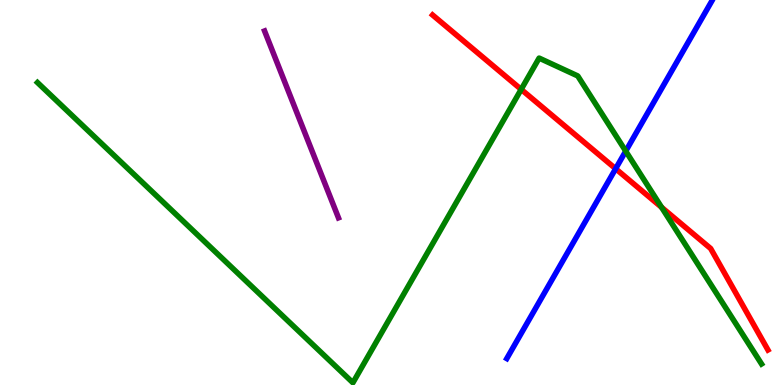[{'lines': ['blue', 'red'], 'intersections': [{'x': 7.94, 'y': 5.62}]}, {'lines': ['green', 'red'], 'intersections': [{'x': 6.72, 'y': 7.68}, {'x': 8.54, 'y': 4.62}]}, {'lines': ['purple', 'red'], 'intersections': []}, {'lines': ['blue', 'green'], 'intersections': [{'x': 8.07, 'y': 6.07}]}, {'lines': ['blue', 'purple'], 'intersections': []}, {'lines': ['green', 'purple'], 'intersections': []}]